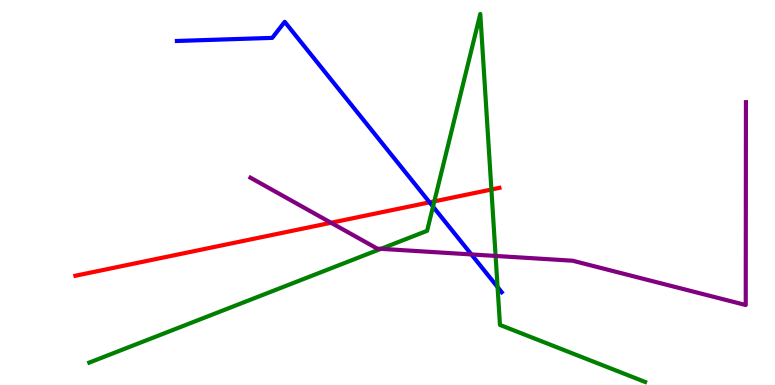[{'lines': ['blue', 'red'], 'intersections': [{'x': 5.54, 'y': 4.74}]}, {'lines': ['green', 'red'], 'intersections': [{'x': 5.6, 'y': 4.77}, {'x': 6.34, 'y': 5.08}]}, {'lines': ['purple', 'red'], 'intersections': [{'x': 4.27, 'y': 4.21}]}, {'lines': ['blue', 'green'], 'intersections': [{'x': 5.59, 'y': 4.63}, {'x': 6.42, 'y': 2.54}]}, {'lines': ['blue', 'purple'], 'intersections': [{'x': 6.08, 'y': 3.39}]}, {'lines': ['green', 'purple'], 'intersections': [{'x': 4.92, 'y': 3.54}, {'x': 6.39, 'y': 3.35}]}]